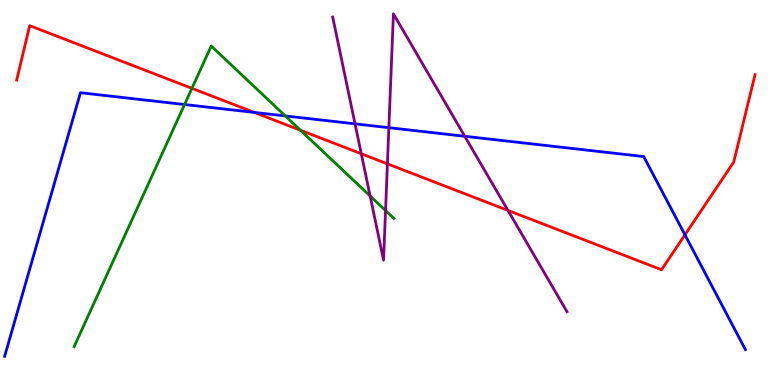[{'lines': ['blue', 'red'], 'intersections': [{'x': 3.28, 'y': 7.08}, {'x': 8.84, 'y': 3.9}]}, {'lines': ['green', 'red'], 'intersections': [{'x': 2.48, 'y': 7.71}, {'x': 3.88, 'y': 6.62}]}, {'lines': ['purple', 'red'], 'intersections': [{'x': 4.66, 'y': 6.01}, {'x': 5.0, 'y': 5.74}, {'x': 6.55, 'y': 4.53}]}, {'lines': ['blue', 'green'], 'intersections': [{'x': 2.38, 'y': 7.29}, {'x': 3.68, 'y': 6.99}]}, {'lines': ['blue', 'purple'], 'intersections': [{'x': 4.58, 'y': 6.78}, {'x': 5.02, 'y': 6.68}, {'x': 6.0, 'y': 6.46}]}, {'lines': ['green', 'purple'], 'intersections': [{'x': 4.78, 'y': 4.91}, {'x': 4.97, 'y': 4.53}]}]